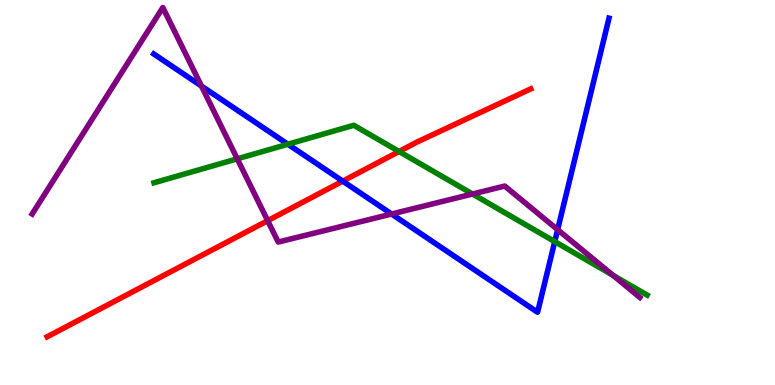[{'lines': ['blue', 'red'], 'intersections': [{'x': 4.42, 'y': 5.29}]}, {'lines': ['green', 'red'], 'intersections': [{'x': 5.15, 'y': 6.07}]}, {'lines': ['purple', 'red'], 'intersections': [{'x': 3.45, 'y': 4.27}]}, {'lines': ['blue', 'green'], 'intersections': [{'x': 3.72, 'y': 6.25}, {'x': 7.16, 'y': 3.72}]}, {'lines': ['blue', 'purple'], 'intersections': [{'x': 2.6, 'y': 7.76}, {'x': 5.05, 'y': 4.44}, {'x': 7.2, 'y': 4.03}]}, {'lines': ['green', 'purple'], 'intersections': [{'x': 3.06, 'y': 5.87}, {'x': 6.1, 'y': 4.96}, {'x': 7.91, 'y': 2.85}]}]